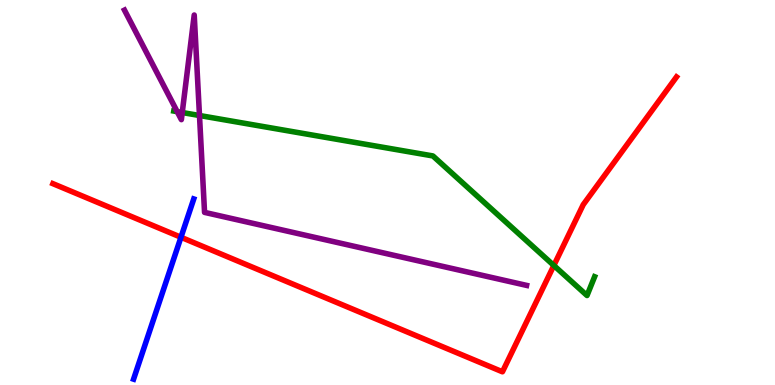[{'lines': ['blue', 'red'], 'intersections': [{'x': 2.33, 'y': 3.84}]}, {'lines': ['green', 'red'], 'intersections': [{'x': 7.15, 'y': 3.1}]}, {'lines': ['purple', 'red'], 'intersections': []}, {'lines': ['blue', 'green'], 'intersections': []}, {'lines': ['blue', 'purple'], 'intersections': []}, {'lines': ['green', 'purple'], 'intersections': [{'x': 2.29, 'y': 7.1}, {'x': 2.35, 'y': 7.08}, {'x': 2.57, 'y': 7.0}]}]